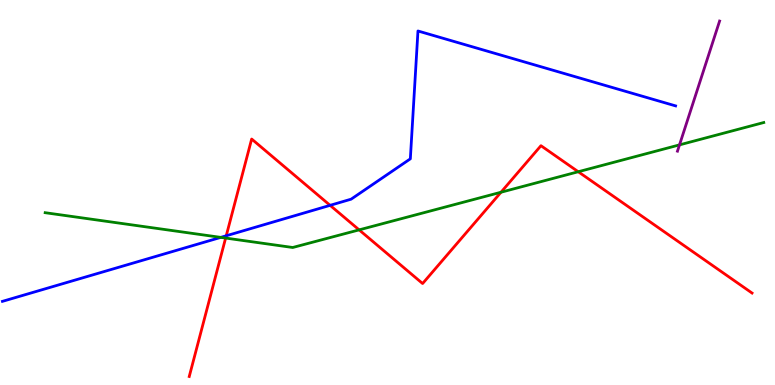[{'lines': ['blue', 'red'], 'intersections': [{'x': 2.92, 'y': 3.88}, {'x': 4.26, 'y': 4.67}]}, {'lines': ['green', 'red'], 'intersections': [{'x': 2.91, 'y': 3.82}, {'x': 4.63, 'y': 4.03}, {'x': 6.46, 'y': 5.01}, {'x': 7.46, 'y': 5.54}]}, {'lines': ['purple', 'red'], 'intersections': []}, {'lines': ['blue', 'green'], 'intersections': [{'x': 2.85, 'y': 3.83}]}, {'lines': ['blue', 'purple'], 'intersections': []}, {'lines': ['green', 'purple'], 'intersections': [{'x': 8.77, 'y': 6.24}]}]